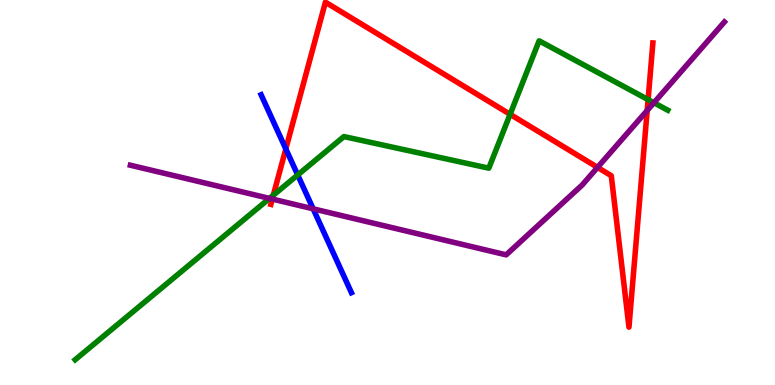[{'lines': ['blue', 'red'], 'intersections': [{'x': 3.69, 'y': 6.13}]}, {'lines': ['green', 'red'], 'intersections': [{'x': 3.53, 'y': 4.93}, {'x': 6.58, 'y': 7.03}, {'x': 8.36, 'y': 7.41}]}, {'lines': ['purple', 'red'], 'intersections': [{'x': 3.51, 'y': 4.83}, {'x': 7.71, 'y': 5.65}, {'x': 8.35, 'y': 7.13}]}, {'lines': ['blue', 'green'], 'intersections': [{'x': 3.84, 'y': 5.46}]}, {'lines': ['blue', 'purple'], 'intersections': [{'x': 4.04, 'y': 4.58}]}, {'lines': ['green', 'purple'], 'intersections': [{'x': 3.48, 'y': 4.85}, {'x': 8.44, 'y': 7.33}]}]